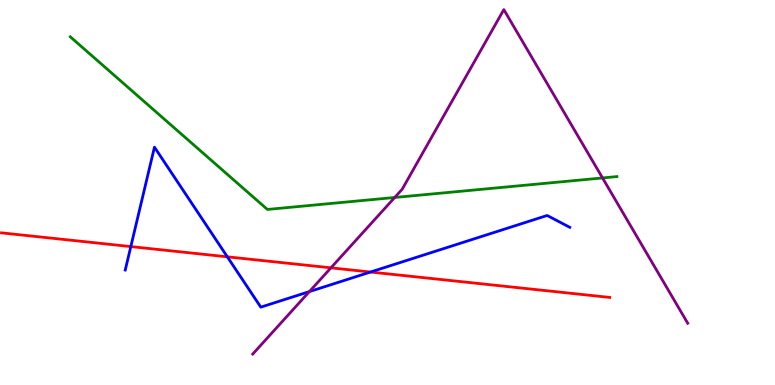[{'lines': ['blue', 'red'], 'intersections': [{'x': 1.69, 'y': 3.6}, {'x': 2.93, 'y': 3.33}, {'x': 4.78, 'y': 2.93}]}, {'lines': ['green', 'red'], 'intersections': []}, {'lines': ['purple', 'red'], 'intersections': [{'x': 4.27, 'y': 3.04}]}, {'lines': ['blue', 'green'], 'intersections': []}, {'lines': ['blue', 'purple'], 'intersections': [{'x': 3.99, 'y': 2.43}]}, {'lines': ['green', 'purple'], 'intersections': [{'x': 5.09, 'y': 4.87}, {'x': 7.77, 'y': 5.38}]}]